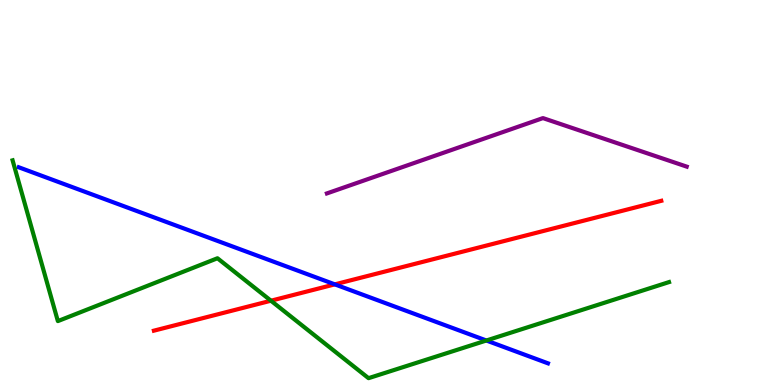[{'lines': ['blue', 'red'], 'intersections': [{'x': 4.32, 'y': 2.61}]}, {'lines': ['green', 'red'], 'intersections': [{'x': 3.5, 'y': 2.19}]}, {'lines': ['purple', 'red'], 'intersections': []}, {'lines': ['blue', 'green'], 'intersections': [{'x': 6.28, 'y': 1.16}]}, {'lines': ['blue', 'purple'], 'intersections': []}, {'lines': ['green', 'purple'], 'intersections': []}]